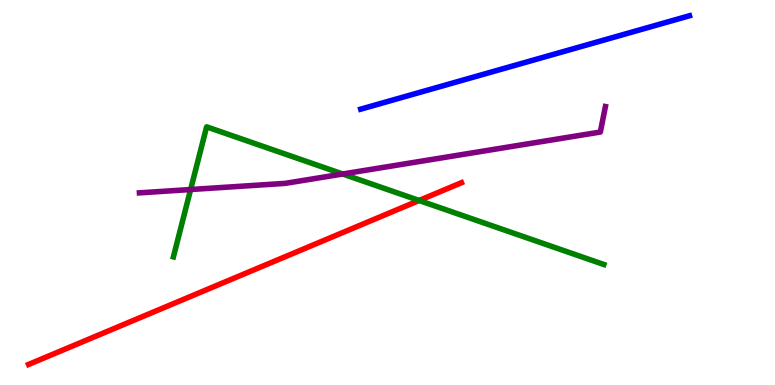[{'lines': ['blue', 'red'], 'intersections': []}, {'lines': ['green', 'red'], 'intersections': [{'x': 5.41, 'y': 4.79}]}, {'lines': ['purple', 'red'], 'intersections': []}, {'lines': ['blue', 'green'], 'intersections': []}, {'lines': ['blue', 'purple'], 'intersections': []}, {'lines': ['green', 'purple'], 'intersections': [{'x': 2.46, 'y': 5.08}, {'x': 4.42, 'y': 5.48}]}]